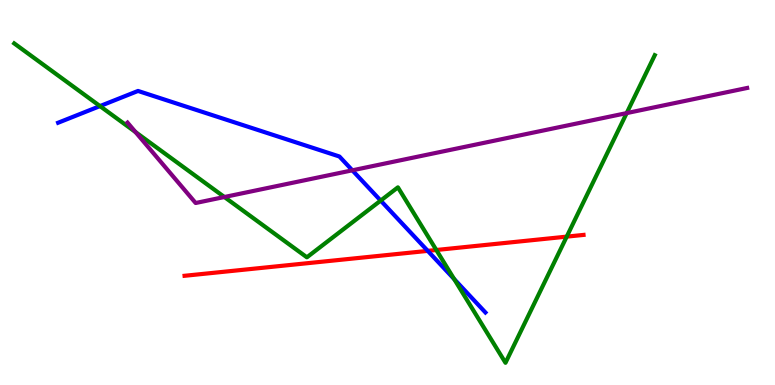[{'lines': ['blue', 'red'], 'intersections': [{'x': 5.52, 'y': 3.48}]}, {'lines': ['green', 'red'], 'intersections': [{'x': 5.63, 'y': 3.51}, {'x': 7.31, 'y': 3.85}]}, {'lines': ['purple', 'red'], 'intersections': []}, {'lines': ['blue', 'green'], 'intersections': [{'x': 1.29, 'y': 7.24}, {'x': 4.91, 'y': 4.79}, {'x': 5.86, 'y': 2.75}]}, {'lines': ['blue', 'purple'], 'intersections': [{'x': 4.55, 'y': 5.58}]}, {'lines': ['green', 'purple'], 'intersections': [{'x': 1.75, 'y': 6.57}, {'x': 2.9, 'y': 4.88}, {'x': 8.09, 'y': 7.06}]}]